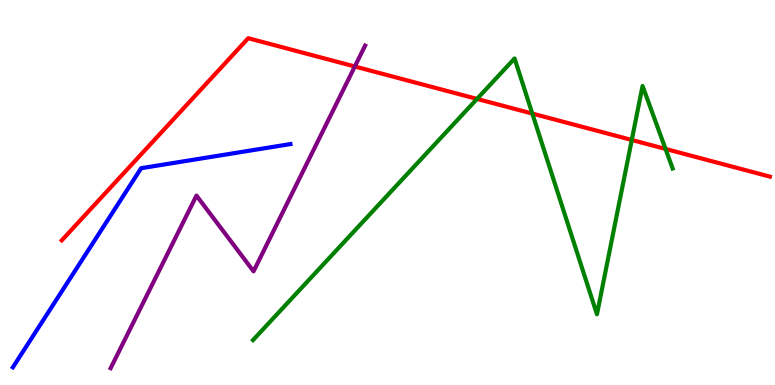[{'lines': ['blue', 'red'], 'intersections': []}, {'lines': ['green', 'red'], 'intersections': [{'x': 6.16, 'y': 7.43}, {'x': 6.87, 'y': 7.05}, {'x': 8.15, 'y': 6.36}, {'x': 8.59, 'y': 6.13}]}, {'lines': ['purple', 'red'], 'intersections': [{'x': 4.58, 'y': 8.27}]}, {'lines': ['blue', 'green'], 'intersections': []}, {'lines': ['blue', 'purple'], 'intersections': []}, {'lines': ['green', 'purple'], 'intersections': []}]